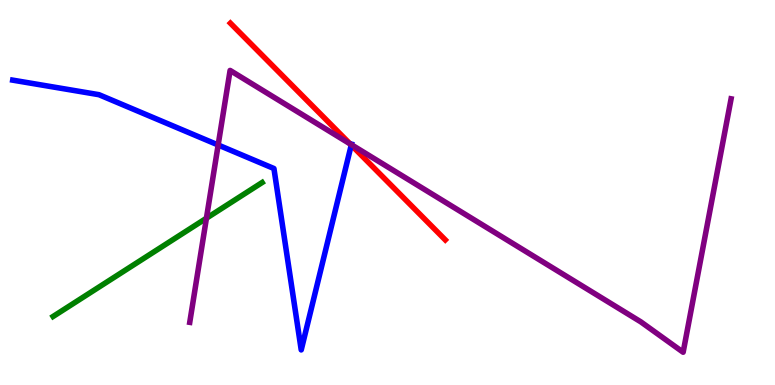[{'lines': ['blue', 'red'], 'intersections': [{'x': 4.53, 'y': 6.23}]}, {'lines': ['green', 'red'], 'intersections': []}, {'lines': ['purple', 'red'], 'intersections': [{'x': 4.52, 'y': 6.26}]}, {'lines': ['blue', 'green'], 'intersections': []}, {'lines': ['blue', 'purple'], 'intersections': [{'x': 2.81, 'y': 6.23}, {'x': 4.53, 'y': 6.24}]}, {'lines': ['green', 'purple'], 'intersections': [{'x': 2.66, 'y': 4.33}]}]